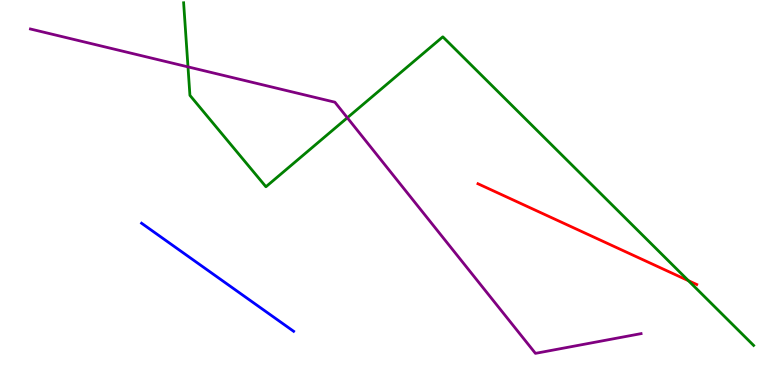[{'lines': ['blue', 'red'], 'intersections': []}, {'lines': ['green', 'red'], 'intersections': [{'x': 8.88, 'y': 2.71}]}, {'lines': ['purple', 'red'], 'intersections': []}, {'lines': ['blue', 'green'], 'intersections': []}, {'lines': ['blue', 'purple'], 'intersections': []}, {'lines': ['green', 'purple'], 'intersections': [{'x': 2.43, 'y': 8.26}, {'x': 4.48, 'y': 6.94}]}]